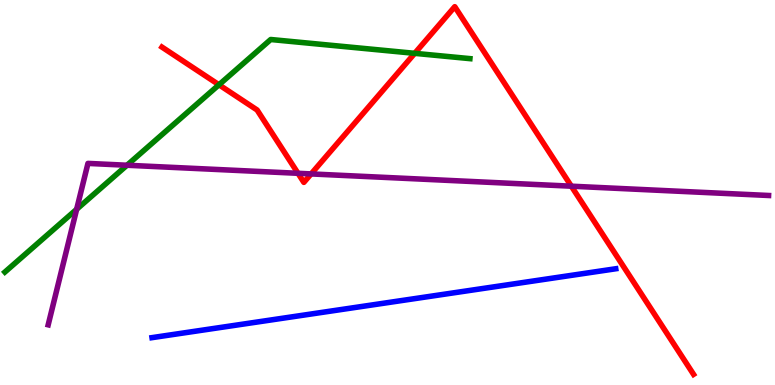[{'lines': ['blue', 'red'], 'intersections': []}, {'lines': ['green', 'red'], 'intersections': [{'x': 2.83, 'y': 7.8}, {'x': 5.35, 'y': 8.61}]}, {'lines': ['purple', 'red'], 'intersections': [{'x': 3.85, 'y': 5.5}, {'x': 4.01, 'y': 5.48}, {'x': 7.37, 'y': 5.16}]}, {'lines': ['blue', 'green'], 'intersections': []}, {'lines': ['blue', 'purple'], 'intersections': []}, {'lines': ['green', 'purple'], 'intersections': [{'x': 0.989, 'y': 4.56}, {'x': 1.64, 'y': 5.71}]}]